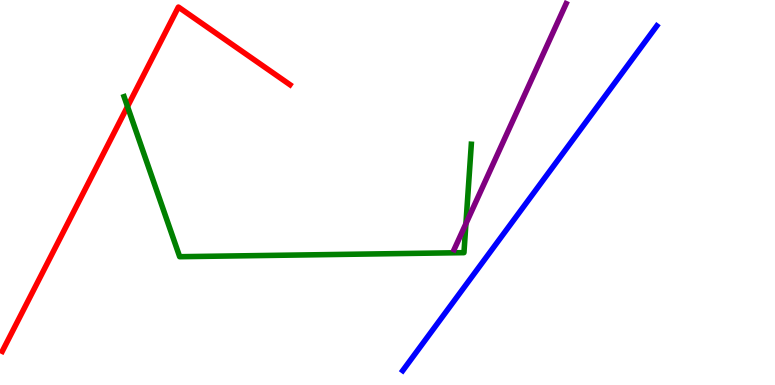[{'lines': ['blue', 'red'], 'intersections': []}, {'lines': ['green', 'red'], 'intersections': [{'x': 1.65, 'y': 7.23}]}, {'lines': ['purple', 'red'], 'intersections': []}, {'lines': ['blue', 'green'], 'intersections': []}, {'lines': ['blue', 'purple'], 'intersections': []}, {'lines': ['green', 'purple'], 'intersections': [{'x': 6.01, 'y': 4.19}]}]